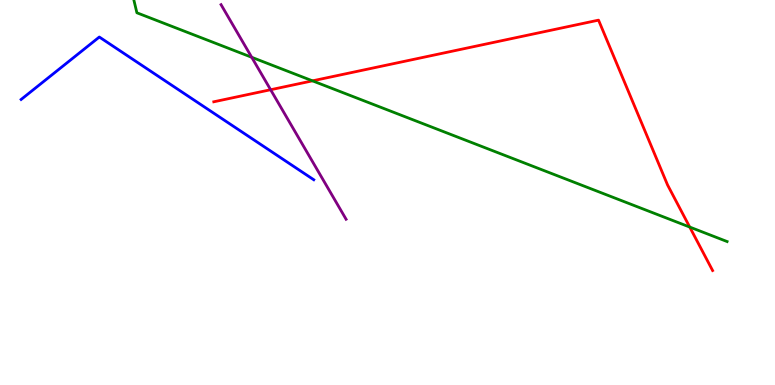[{'lines': ['blue', 'red'], 'intersections': []}, {'lines': ['green', 'red'], 'intersections': [{'x': 4.03, 'y': 7.9}, {'x': 8.9, 'y': 4.1}]}, {'lines': ['purple', 'red'], 'intersections': [{'x': 3.49, 'y': 7.67}]}, {'lines': ['blue', 'green'], 'intersections': []}, {'lines': ['blue', 'purple'], 'intersections': []}, {'lines': ['green', 'purple'], 'intersections': [{'x': 3.25, 'y': 8.51}]}]